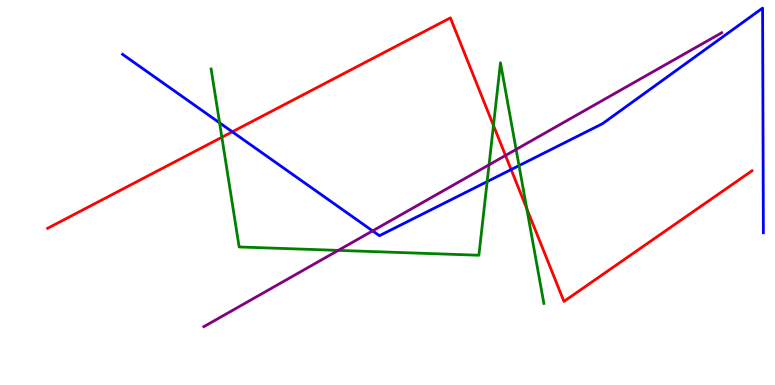[{'lines': ['blue', 'red'], 'intersections': [{'x': 3.0, 'y': 6.58}, {'x': 6.6, 'y': 5.6}]}, {'lines': ['green', 'red'], 'intersections': [{'x': 2.86, 'y': 6.43}, {'x': 6.37, 'y': 6.74}, {'x': 6.8, 'y': 4.58}]}, {'lines': ['purple', 'red'], 'intersections': [{'x': 6.52, 'y': 5.96}]}, {'lines': ['blue', 'green'], 'intersections': [{'x': 2.83, 'y': 6.81}, {'x': 6.29, 'y': 5.28}, {'x': 6.7, 'y': 5.7}]}, {'lines': ['blue', 'purple'], 'intersections': [{'x': 4.81, 'y': 4.0}]}, {'lines': ['green', 'purple'], 'intersections': [{'x': 4.36, 'y': 3.5}, {'x': 6.31, 'y': 5.72}, {'x': 6.66, 'y': 6.12}]}]